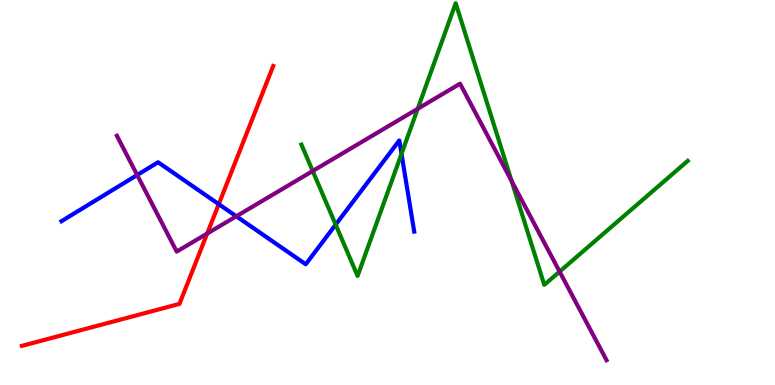[{'lines': ['blue', 'red'], 'intersections': [{'x': 2.82, 'y': 4.7}]}, {'lines': ['green', 'red'], 'intersections': []}, {'lines': ['purple', 'red'], 'intersections': [{'x': 2.67, 'y': 3.93}]}, {'lines': ['blue', 'green'], 'intersections': [{'x': 4.33, 'y': 4.16}, {'x': 5.18, 'y': 6.0}]}, {'lines': ['blue', 'purple'], 'intersections': [{'x': 1.77, 'y': 5.45}, {'x': 3.05, 'y': 4.38}]}, {'lines': ['green', 'purple'], 'intersections': [{'x': 4.04, 'y': 5.56}, {'x': 5.39, 'y': 7.17}, {'x': 6.6, 'y': 5.3}, {'x': 7.22, 'y': 2.95}]}]